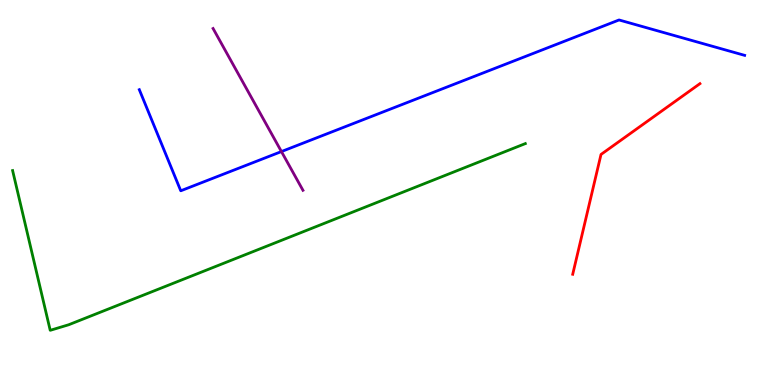[{'lines': ['blue', 'red'], 'intersections': []}, {'lines': ['green', 'red'], 'intersections': []}, {'lines': ['purple', 'red'], 'intersections': []}, {'lines': ['blue', 'green'], 'intersections': []}, {'lines': ['blue', 'purple'], 'intersections': [{'x': 3.63, 'y': 6.06}]}, {'lines': ['green', 'purple'], 'intersections': []}]